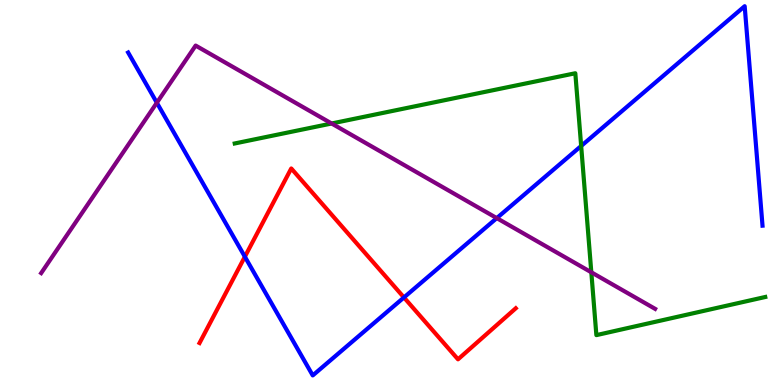[{'lines': ['blue', 'red'], 'intersections': [{'x': 3.16, 'y': 3.33}, {'x': 5.21, 'y': 2.27}]}, {'lines': ['green', 'red'], 'intersections': []}, {'lines': ['purple', 'red'], 'intersections': []}, {'lines': ['blue', 'green'], 'intersections': [{'x': 7.5, 'y': 6.21}]}, {'lines': ['blue', 'purple'], 'intersections': [{'x': 2.02, 'y': 7.33}, {'x': 6.41, 'y': 4.33}]}, {'lines': ['green', 'purple'], 'intersections': [{'x': 4.28, 'y': 6.79}, {'x': 7.63, 'y': 2.93}]}]